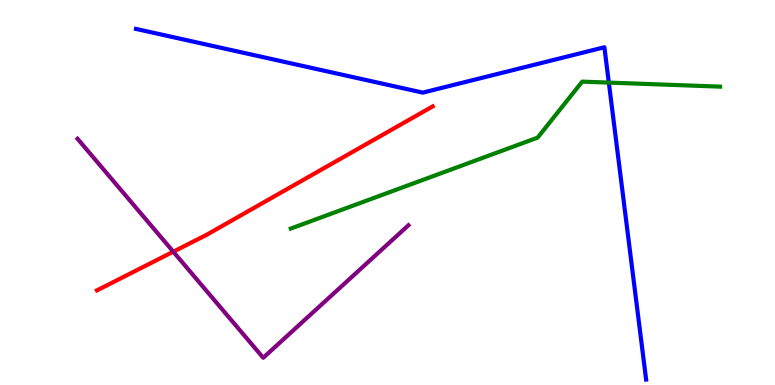[{'lines': ['blue', 'red'], 'intersections': []}, {'lines': ['green', 'red'], 'intersections': []}, {'lines': ['purple', 'red'], 'intersections': [{'x': 2.24, 'y': 3.46}]}, {'lines': ['blue', 'green'], 'intersections': [{'x': 7.86, 'y': 7.85}]}, {'lines': ['blue', 'purple'], 'intersections': []}, {'lines': ['green', 'purple'], 'intersections': []}]